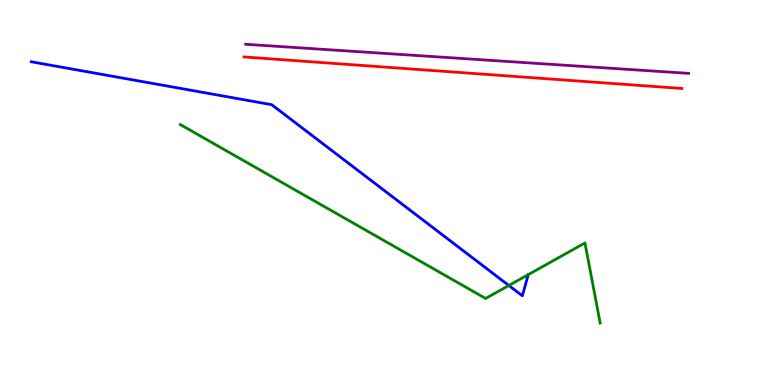[{'lines': ['blue', 'red'], 'intersections': []}, {'lines': ['green', 'red'], 'intersections': []}, {'lines': ['purple', 'red'], 'intersections': []}, {'lines': ['blue', 'green'], 'intersections': [{'x': 6.57, 'y': 2.58}]}, {'lines': ['blue', 'purple'], 'intersections': []}, {'lines': ['green', 'purple'], 'intersections': []}]